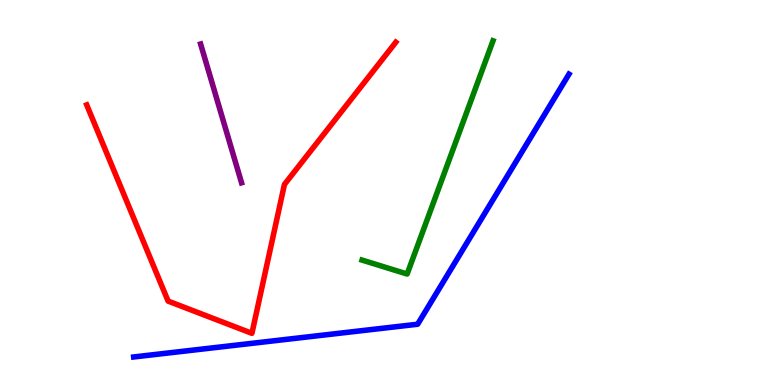[{'lines': ['blue', 'red'], 'intersections': []}, {'lines': ['green', 'red'], 'intersections': []}, {'lines': ['purple', 'red'], 'intersections': []}, {'lines': ['blue', 'green'], 'intersections': []}, {'lines': ['blue', 'purple'], 'intersections': []}, {'lines': ['green', 'purple'], 'intersections': []}]